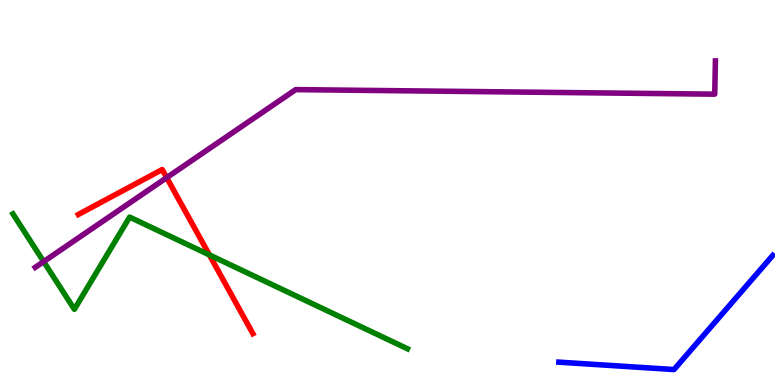[{'lines': ['blue', 'red'], 'intersections': []}, {'lines': ['green', 'red'], 'intersections': [{'x': 2.7, 'y': 3.38}]}, {'lines': ['purple', 'red'], 'intersections': [{'x': 2.15, 'y': 5.39}]}, {'lines': ['blue', 'green'], 'intersections': []}, {'lines': ['blue', 'purple'], 'intersections': []}, {'lines': ['green', 'purple'], 'intersections': [{'x': 0.563, 'y': 3.2}]}]